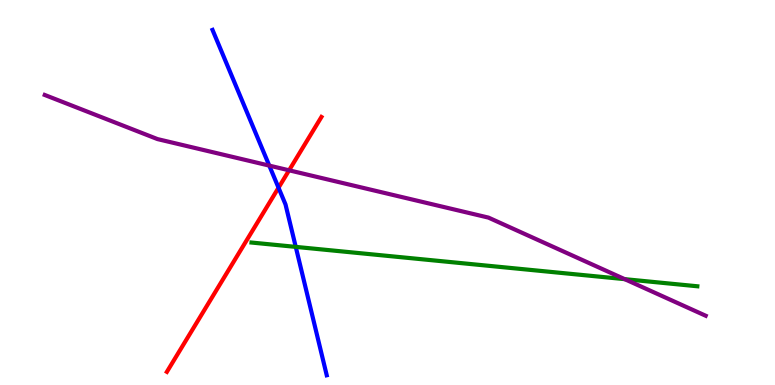[{'lines': ['blue', 'red'], 'intersections': [{'x': 3.59, 'y': 5.12}]}, {'lines': ['green', 'red'], 'intersections': []}, {'lines': ['purple', 'red'], 'intersections': [{'x': 3.73, 'y': 5.58}]}, {'lines': ['blue', 'green'], 'intersections': [{'x': 3.82, 'y': 3.59}]}, {'lines': ['blue', 'purple'], 'intersections': [{'x': 3.47, 'y': 5.7}]}, {'lines': ['green', 'purple'], 'intersections': [{'x': 8.06, 'y': 2.75}]}]